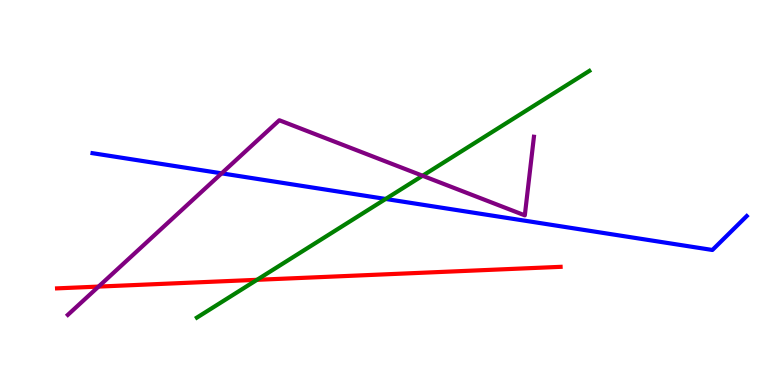[{'lines': ['blue', 'red'], 'intersections': []}, {'lines': ['green', 'red'], 'intersections': [{'x': 3.32, 'y': 2.73}]}, {'lines': ['purple', 'red'], 'intersections': [{'x': 1.27, 'y': 2.56}]}, {'lines': ['blue', 'green'], 'intersections': [{'x': 4.98, 'y': 4.83}]}, {'lines': ['blue', 'purple'], 'intersections': [{'x': 2.86, 'y': 5.5}]}, {'lines': ['green', 'purple'], 'intersections': [{'x': 5.45, 'y': 5.44}]}]